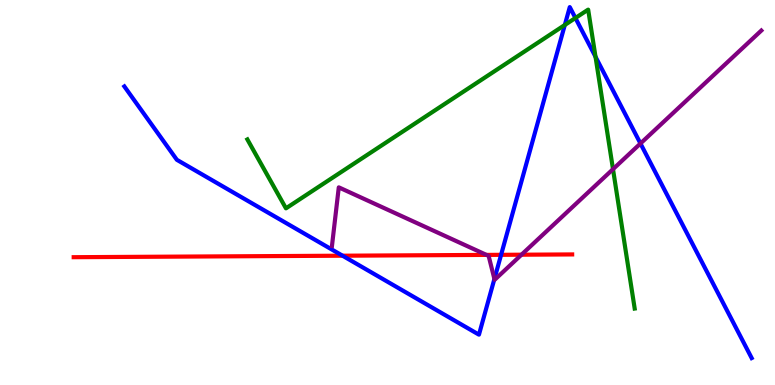[{'lines': ['blue', 'red'], 'intersections': [{'x': 4.42, 'y': 3.36}, {'x': 6.47, 'y': 3.38}]}, {'lines': ['green', 'red'], 'intersections': []}, {'lines': ['purple', 'red'], 'intersections': [{'x': 6.28, 'y': 3.38}, {'x': 6.73, 'y': 3.38}]}, {'lines': ['blue', 'green'], 'intersections': [{'x': 7.29, 'y': 9.35}, {'x': 7.42, 'y': 9.53}, {'x': 7.68, 'y': 8.53}]}, {'lines': ['blue', 'purple'], 'intersections': [{'x': 6.38, 'y': 2.75}, {'x': 8.26, 'y': 6.27}]}, {'lines': ['green', 'purple'], 'intersections': [{'x': 7.91, 'y': 5.61}]}]